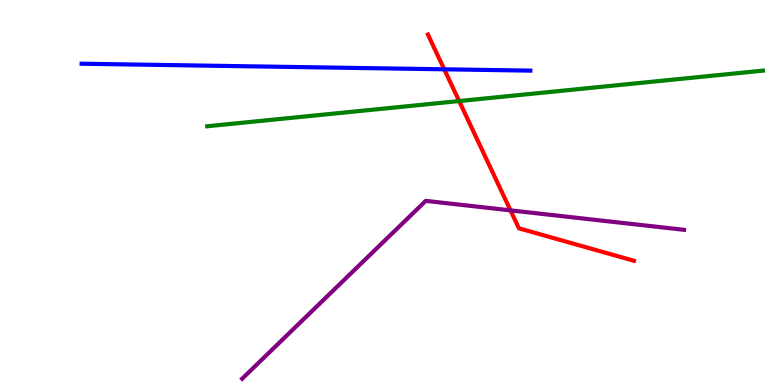[{'lines': ['blue', 'red'], 'intersections': [{'x': 5.73, 'y': 8.2}]}, {'lines': ['green', 'red'], 'intersections': [{'x': 5.92, 'y': 7.38}]}, {'lines': ['purple', 'red'], 'intersections': [{'x': 6.59, 'y': 4.54}]}, {'lines': ['blue', 'green'], 'intersections': []}, {'lines': ['blue', 'purple'], 'intersections': []}, {'lines': ['green', 'purple'], 'intersections': []}]